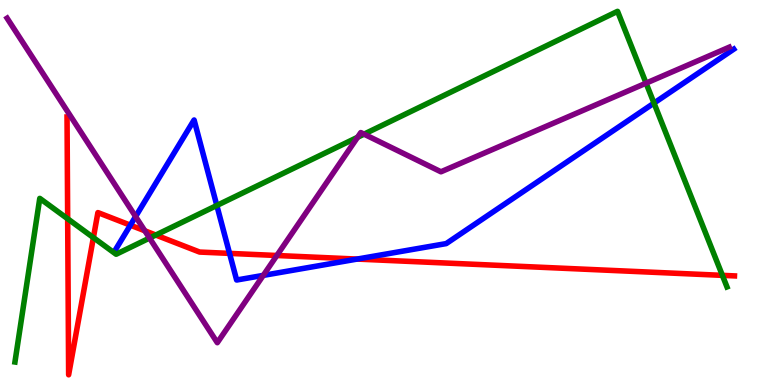[{'lines': ['blue', 'red'], 'intersections': [{'x': 1.68, 'y': 4.15}, {'x': 2.96, 'y': 3.42}, {'x': 4.61, 'y': 3.27}]}, {'lines': ['green', 'red'], 'intersections': [{'x': 0.873, 'y': 4.32}, {'x': 1.21, 'y': 3.83}, {'x': 2.01, 'y': 3.9}, {'x': 9.32, 'y': 2.85}]}, {'lines': ['purple', 'red'], 'intersections': [{'x': 1.87, 'y': 4.01}, {'x': 3.57, 'y': 3.36}]}, {'lines': ['blue', 'green'], 'intersections': [{'x': 2.8, 'y': 4.66}, {'x': 8.44, 'y': 7.32}]}, {'lines': ['blue', 'purple'], 'intersections': [{'x': 1.75, 'y': 4.38}, {'x': 3.4, 'y': 2.85}]}, {'lines': ['green', 'purple'], 'intersections': [{'x': 1.93, 'y': 3.82}, {'x': 4.61, 'y': 6.43}, {'x': 4.7, 'y': 6.52}, {'x': 8.34, 'y': 7.84}]}]